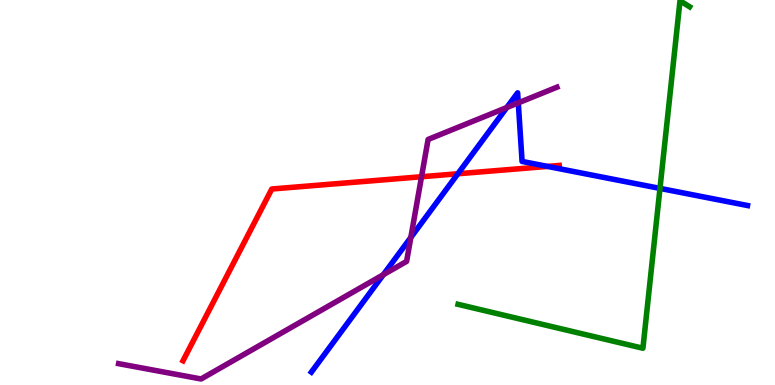[{'lines': ['blue', 'red'], 'intersections': [{'x': 5.91, 'y': 5.49}, {'x': 7.06, 'y': 5.68}]}, {'lines': ['green', 'red'], 'intersections': []}, {'lines': ['purple', 'red'], 'intersections': [{'x': 5.44, 'y': 5.41}]}, {'lines': ['blue', 'green'], 'intersections': [{'x': 8.52, 'y': 5.11}]}, {'lines': ['blue', 'purple'], 'intersections': [{'x': 4.95, 'y': 2.86}, {'x': 5.3, 'y': 3.83}, {'x': 6.54, 'y': 7.21}, {'x': 6.69, 'y': 7.33}]}, {'lines': ['green', 'purple'], 'intersections': []}]